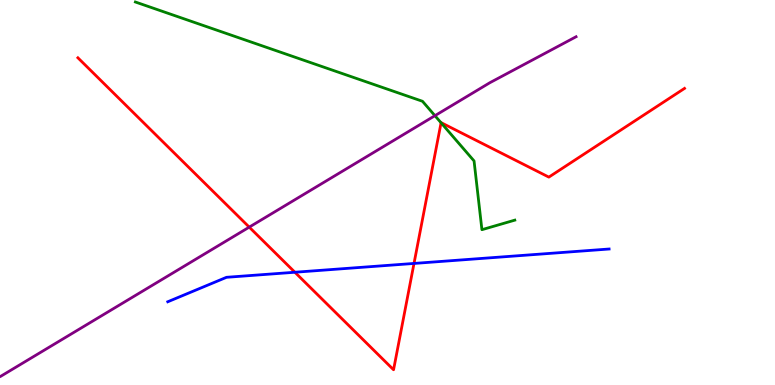[{'lines': ['blue', 'red'], 'intersections': [{'x': 3.8, 'y': 2.93}, {'x': 5.34, 'y': 3.16}]}, {'lines': ['green', 'red'], 'intersections': [{'x': 5.69, 'y': 6.81}]}, {'lines': ['purple', 'red'], 'intersections': [{'x': 3.22, 'y': 4.1}]}, {'lines': ['blue', 'green'], 'intersections': []}, {'lines': ['blue', 'purple'], 'intersections': []}, {'lines': ['green', 'purple'], 'intersections': [{'x': 5.61, 'y': 7.0}]}]